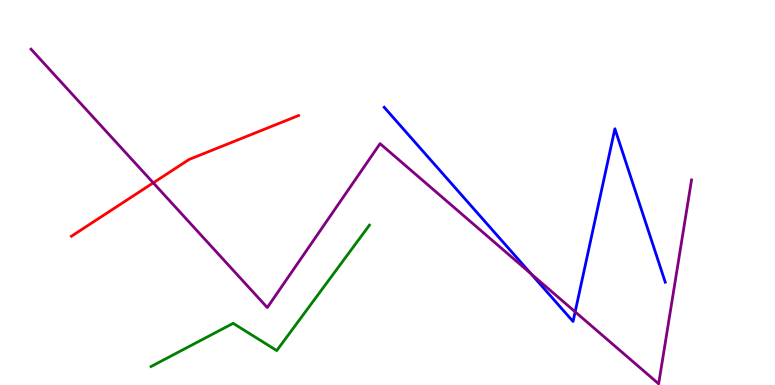[{'lines': ['blue', 'red'], 'intersections': []}, {'lines': ['green', 'red'], 'intersections': []}, {'lines': ['purple', 'red'], 'intersections': [{'x': 1.98, 'y': 5.25}]}, {'lines': ['blue', 'green'], 'intersections': []}, {'lines': ['blue', 'purple'], 'intersections': [{'x': 6.85, 'y': 2.89}, {'x': 7.42, 'y': 1.9}]}, {'lines': ['green', 'purple'], 'intersections': []}]